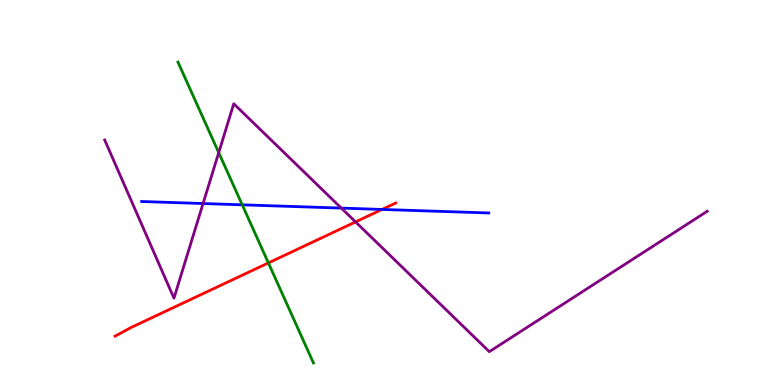[{'lines': ['blue', 'red'], 'intersections': [{'x': 4.93, 'y': 4.56}]}, {'lines': ['green', 'red'], 'intersections': [{'x': 3.46, 'y': 3.17}]}, {'lines': ['purple', 'red'], 'intersections': [{'x': 4.59, 'y': 4.24}]}, {'lines': ['blue', 'green'], 'intersections': [{'x': 3.13, 'y': 4.68}]}, {'lines': ['blue', 'purple'], 'intersections': [{'x': 2.62, 'y': 4.71}, {'x': 4.4, 'y': 4.59}]}, {'lines': ['green', 'purple'], 'intersections': [{'x': 2.82, 'y': 6.04}]}]